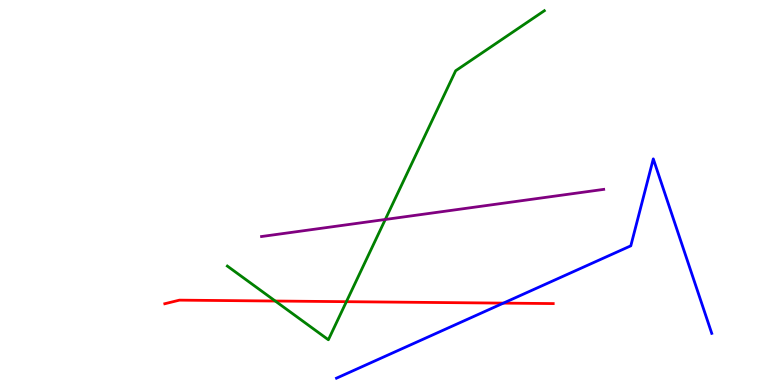[{'lines': ['blue', 'red'], 'intersections': [{'x': 6.5, 'y': 2.13}]}, {'lines': ['green', 'red'], 'intersections': [{'x': 3.55, 'y': 2.18}, {'x': 4.47, 'y': 2.16}]}, {'lines': ['purple', 'red'], 'intersections': []}, {'lines': ['blue', 'green'], 'intersections': []}, {'lines': ['blue', 'purple'], 'intersections': []}, {'lines': ['green', 'purple'], 'intersections': [{'x': 4.97, 'y': 4.3}]}]